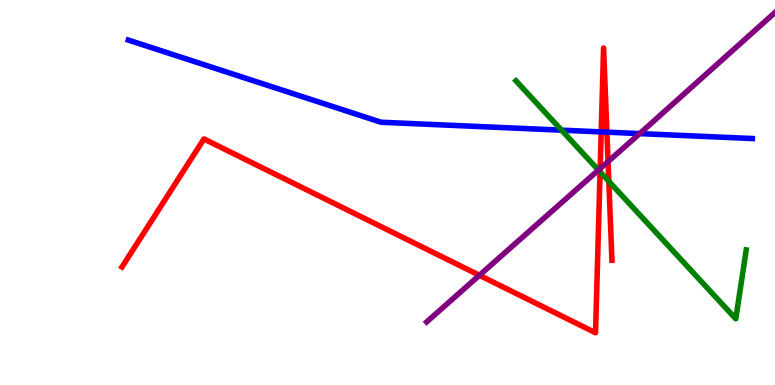[{'lines': ['blue', 'red'], 'intersections': [{'x': 7.76, 'y': 6.57}, {'x': 7.83, 'y': 6.57}]}, {'lines': ['green', 'red'], 'intersections': [{'x': 7.74, 'y': 5.54}, {'x': 7.86, 'y': 5.29}]}, {'lines': ['purple', 'red'], 'intersections': [{'x': 6.19, 'y': 2.85}, {'x': 7.74, 'y': 5.62}, {'x': 7.85, 'y': 5.8}]}, {'lines': ['blue', 'green'], 'intersections': [{'x': 7.25, 'y': 6.62}]}, {'lines': ['blue', 'purple'], 'intersections': [{'x': 8.25, 'y': 6.53}]}, {'lines': ['green', 'purple'], 'intersections': [{'x': 7.72, 'y': 5.58}]}]